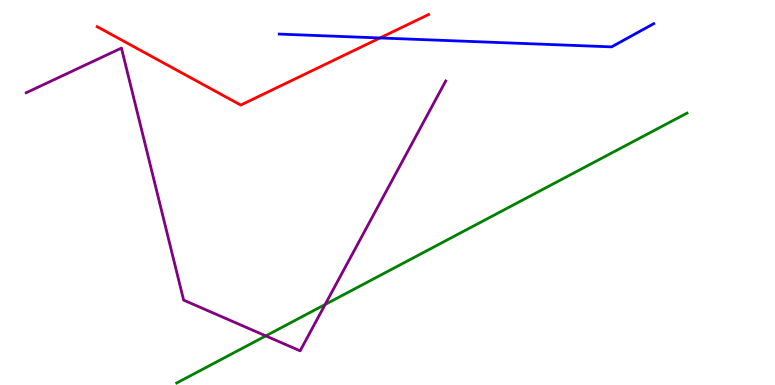[{'lines': ['blue', 'red'], 'intersections': [{'x': 4.9, 'y': 9.01}]}, {'lines': ['green', 'red'], 'intersections': []}, {'lines': ['purple', 'red'], 'intersections': []}, {'lines': ['blue', 'green'], 'intersections': []}, {'lines': ['blue', 'purple'], 'intersections': []}, {'lines': ['green', 'purple'], 'intersections': [{'x': 3.43, 'y': 1.28}, {'x': 4.2, 'y': 2.09}]}]